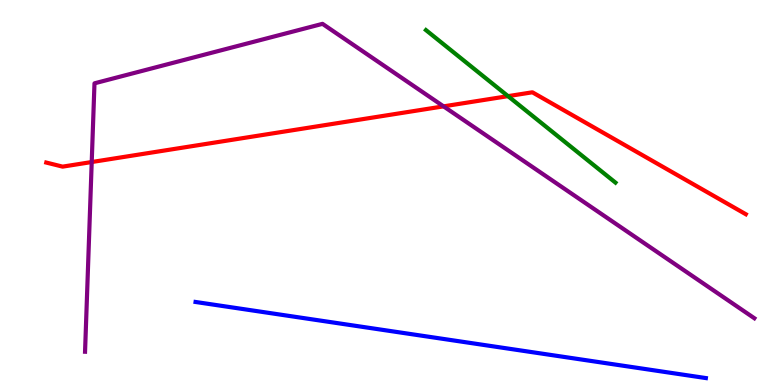[{'lines': ['blue', 'red'], 'intersections': []}, {'lines': ['green', 'red'], 'intersections': [{'x': 6.56, 'y': 7.5}]}, {'lines': ['purple', 'red'], 'intersections': [{'x': 1.18, 'y': 5.79}, {'x': 5.72, 'y': 7.24}]}, {'lines': ['blue', 'green'], 'intersections': []}, {'lines': ['blue', 'purple'], 'intersections': []}, {'lines': ['green', 'purple'], 'intersections': []}]